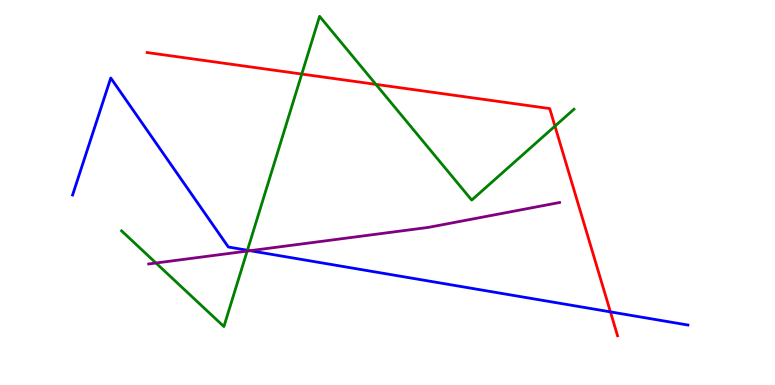[{'lines': ['blue', 'red'], 'intersections': [{'x': 7.88, 'y': 1.9}]}, {'lines': ['green', 'red'], 'intersections': [{'x': 3.89, 'y': 8.08}, {'x': 4.85, 'y': 7.81}, {'x': 7.16, 'y': 6.72}]}, {'lines': ['purple', 'red'], 'intersections': []}, {'lines': ['blue', 'green'], 'intersections': [{'x': 3.19, 'y': 3.5}]}, {'lines': ['blue', 'purple'], 'intersections': [{'x': 3.23, 'y': 3.49}]}, {'lines': ['green', 'purple'], 'intersections': [{'x': 2.01, 'y': 3.17}, {'x': 3.19, 'y': 3.48}]}]